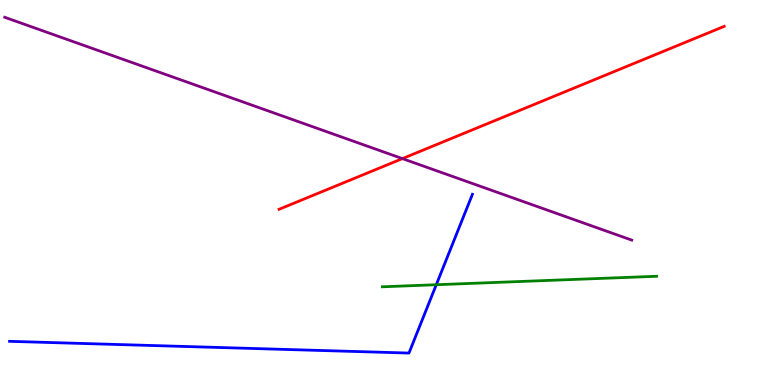[{'lines': ['blue', 'red'], 'intersections': []}, {'lines': ['green', 'red'], 'intersections': []}, {'lines': ['purple', 'red'], 'intersections': [{'x': 5.19, 'y': 5.88}]}, {'lines': ['blue', 'green'], 'intersections': [{'x': 5.63, 'y': 2.6}]}, {'lines': ['blue', 'purple'], 'intersections': []}, {'lines': ['green', 'purple'], 'intersections': []}]